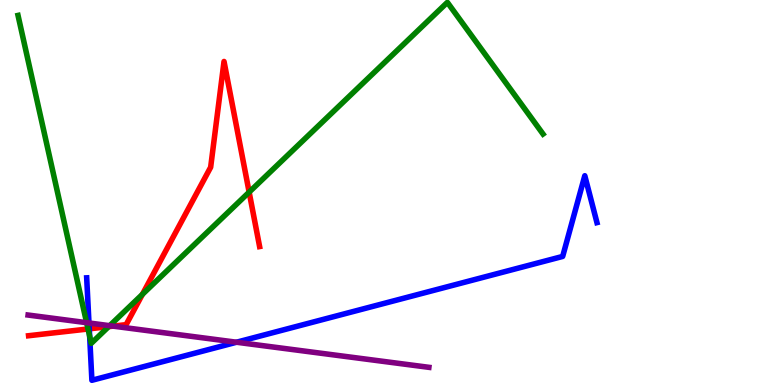[{'lines': ['blue', 'red'], 'intersections': [{'x': 1.15, 'y': 1.46}]}, {'lines': ['green', 'red'], 'intersections': [{'x': 1.14, 'y': 1.46}, {'x': 1.4, 'y': 1.52}, {'x': 1.84, 'y': 2.35}, {'x': 3.21, 'y': 5.01}]}, {'lines': ['purple', 'red'], 'intersections': [{'x': 1.46, 'y': 1.53}]}, {'lines': ['blue', 'green'], 'intersections': [{'x': 1.16, 'y': 1.27}]}, {'lines': ['blue', 'purple'], 'intersections': [{'x': 1.15, 'y': 1.61}, {'x': 3.05, 'y': 1.11}]}, {'lines': ['green', 'purple'], 'intersections': [{'x': 1.12, 'y': 1.62}, {'x': 1.42, 'y': 1.54}]}]